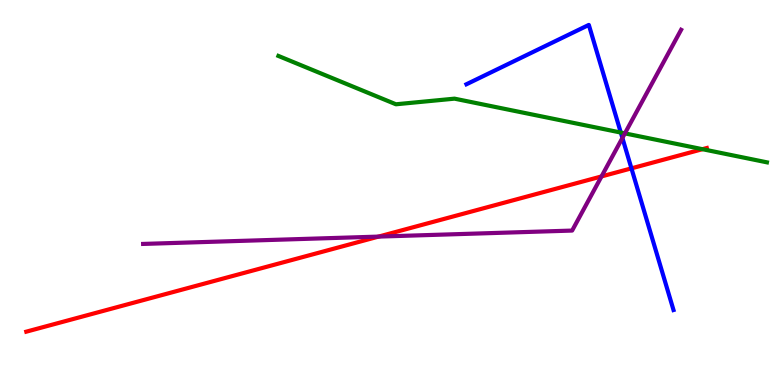[{'lines': ['blue', 'red'], 'intersections': [{'x': 8.15, 'y': 5.63}]}, {'lines': ['green', 'red'], 'intersections': [{'x': 9.06, 'y': 6.12}]}, {'lines': ['purple', 'red'], 'intersections': [{'x': 4.88, 'y': 3.85}, {'x': 7.76, 'y': 5.42}]}, {'lines': ['blue', 'green'], 'intersections': [{'x': 8.01, 'y': 6.56}]}, {'lines': ['blue', 'purple'], 'intersections': [{'x': 8.03, 'y': 6.42}]}, {'lines': ['green', 'purple'], 'intersections': [{'x': 8.06, 'y': 6.54}]}]